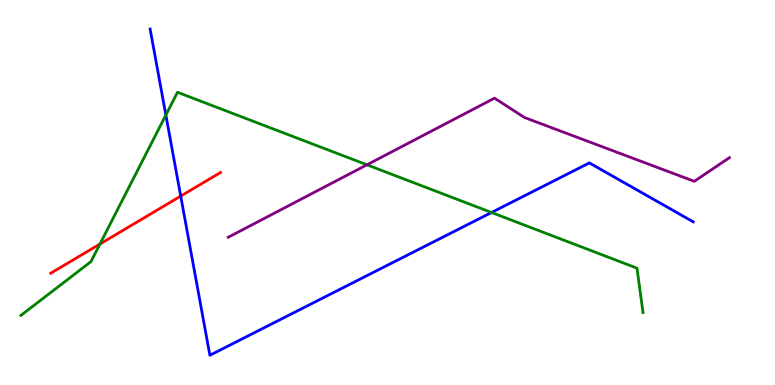[{'lines': ['blue', 'red'], 'intersections': [{'x': 2.33, 'y': 4.91}]}, {'lines': ['green', 'red'], 'intersections': [{'x': 1.29, 'y': 3.66}]}, {'lines': ['purple', 'red'], 'intersections': []}, {'lines': ['blue', 'green'], 'intersections': [{'x': 2.14, 'y': 7.01}, {'x': 6.34, 'y': 4.48}]}, {'lines': ['blue', 'purple'], 'intersections': []}, {'lines': ['green', 'purple'], 'intersections': [{'x': 4.73, 'y': 5.72}]}]